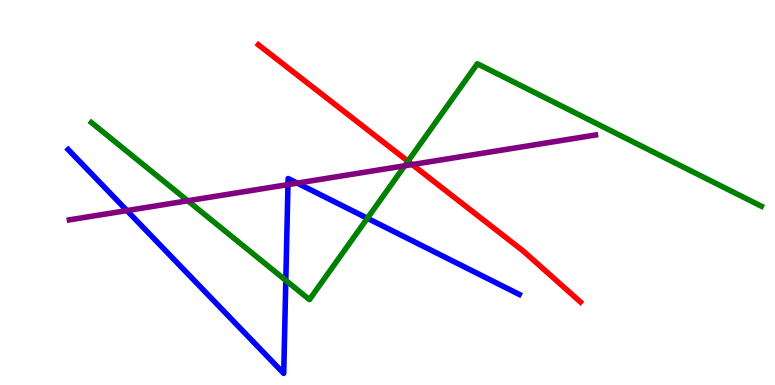[{'lines': ['blue', 'red'], 'intersections': []}, {'lines': ['green', 'red'], 'intersections': [{'x': 5.26, 'y': 5.81}]}, {'lines': ['purple', 'red'], 'intersections': [{'x': 5.32, 'y': 5.73}]}, {'lines': ['blue', 'green'], 'intersections': [{'x': 3.69, 'y': 2.72}, {'x': 4.74, 'y': 4.33}]}, {'lines': ['blue', 'purple'], 'intersections': [{'x': 1.64, 'y': 4.53}, {'x': 3.72, 'y': 5.2}, {'x': 3.84, 'y': 5.24}]}, {'lines': ['green', 'purple'], 'intersections': [{'x': 2.42, 'y': 4.79}, {'x': 5.22, 'y': 5.69}]}]